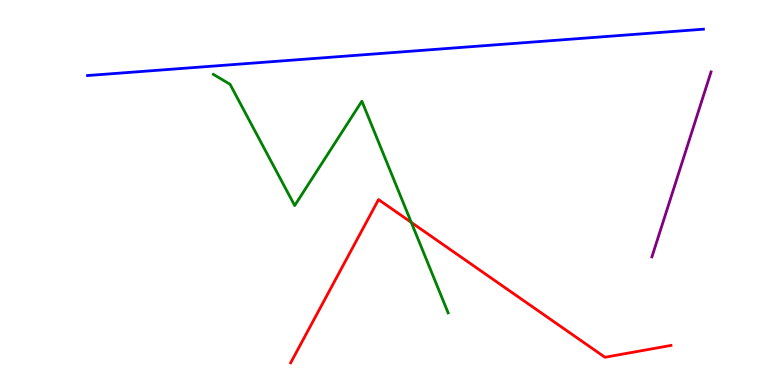[{'lines': ['blue', 'red'], 'intersections': []}, {'lines': ['green', 'red'], 'intersections': [{'x': 5.31, 'y': 4.22}]}, {'lines': ['purple', 'red'], 'intersections': []}, {'lines': ['blue', 'green'], 'intersections': []}, {'lines': ['blue', 'purple'], 'intersections': []}, {'lines': ['green', 'purple'], 'intersections': []}]